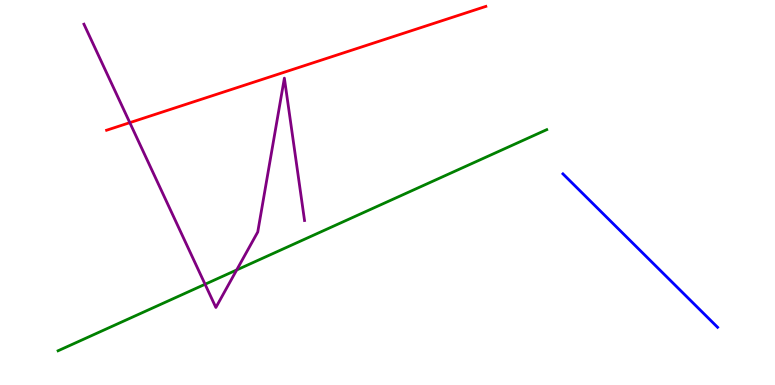[{'lines': ['blue', 'red'], 'intersections': []}, {'lines': ['green', 'red'], 'intersections': []}, {'lines': ['purple', 'red'], 'intersections': [{'x': 1.67, 'y': 6.81}]}, {'lines': ['blue', 'green'], 'intersections': []}, {'lines': ['blue', 'purple'], 'intersections': []}, {'lines': ['green', 'purple'], 'intersections': [{'x': 2.65, 'y': 2.62}, {'x': 3.05, 'y': 2.99}]}]